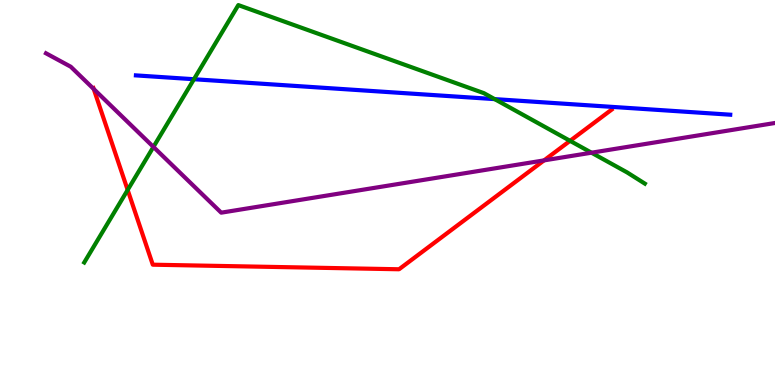[{'lines': ['blue', 'red'], 'intersections': []}, {'lines': ['green', 'red'], 'intersections': [{'x': 1.65, 'y': 5.07}, {'x': 7.36, 'y': 6.34}]}, {'lines': ['purple', 'red'], 'intersections': [{'x': 1.21, 'y': 7.69}, {'x': 7.02, 'y': 5.83}]}, {'lines': ['blue', 'green'], 'intersections': [{'x': 2.5, 'y': 7.94}, {'x': 6.38, 'y': 7.43}]}, {'lines': ['blue', 'purple'], 'intersections': []}, {'lines': ['green', 'purple'], 'intersections': [{'x': 1.98, 'y': 6.18}, {'x': 7.63, 'y': 6.03}]}]